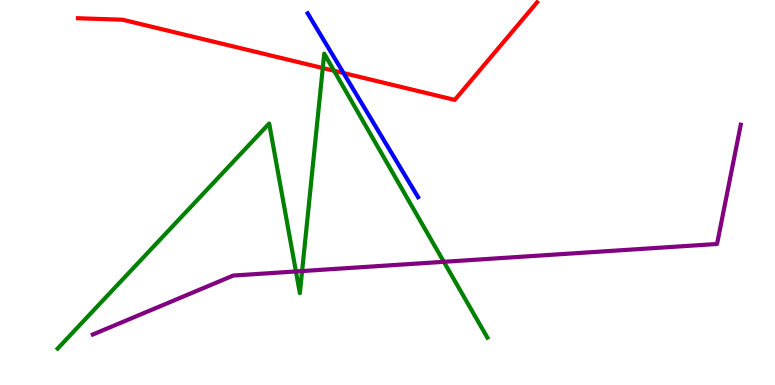[{'lines': ['blue', 'red'], 'intersections': [{'x': 4.43, 'y': 8.1}]}, {'lines': ['green', 'red'], 'intersections': [{'x': 4.16, 'y': 8.23}, {'x': 4.31, 'y': 8.16}]}, {'lines': ['purple', 'red'], 'intersections': []}, {'lines': ['blue', 'green'], 'intersections': []}, {'lines': ['blue', 'purple'], 'intersections': []}, {'lines': ['green', 'purple'], 'intersections': [{'x': 3.82, 'y': 2.95}, {'x': 3.9, 'y': 2.96}, {'x': 5.73, 'y': 3.2}]}]